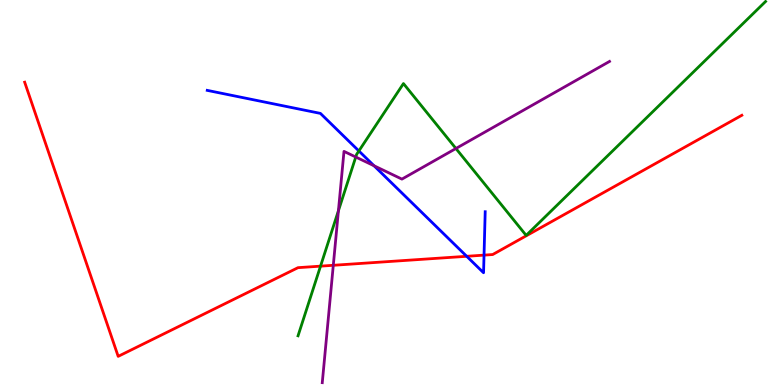[{'lines': ['blue', 'red'], 'intersections': [{'x': 6.02, 'y': 3.34}, {'x': 6.25, 'y': 3.37}]}, {'lines': ['green', 'red'], 'intersections': [{'x': 4.14, 'y': 3.09}]}, {'lines': ['purple', 'red'], 'intersections': [{'x': 4.3, 'y': 3.11}]}, {'lines': ['blue', 'green'], 'intersections': [{'x': 4.63, 'y': 6.08}]}, {'lines': ['blue', 'purple'], 'intersections': [{'x': 4.83, 'y': 5.69}]}, {'lines': ['green', 'purple'], 'intersections': [{'x': 4.37, 'y': 4.53}, {'x': 4.59, 'y': 5.92}, {'x': 5.88, 'y': 6.14}]}]